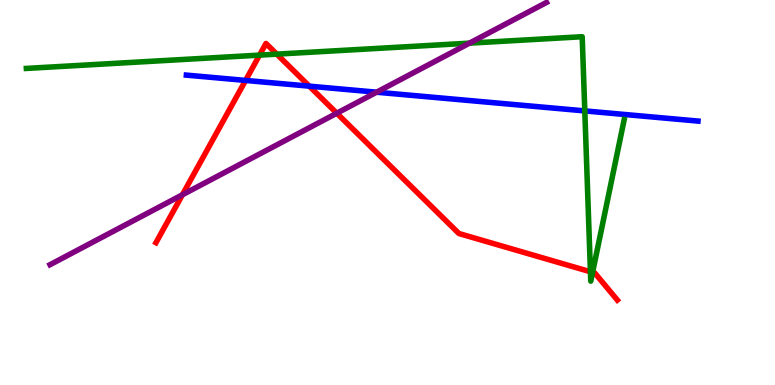[{'lines': ['blue', 'red'], 'intersections': [{'x': 3.17, 'y': 7.91}, {'x': 3.99, 'y': 7.76}]}, {'lines': ['green', 'red'], 'intersections': [{'x': 3.35, 'y': 8.57}, {'x': 3.57, 'y': 8.59}, {'x': 7.62, 'y': 2.94}, {'x': 7.65, 'y': 2.93}]}, {'lines': ['purple', 'red'], 'intersections': [{'x': 2.35, 'y': 4.94}, {'x': 4.35, 'y': 7.06}]}, {'lines': ['blue', 'green'], 'intersections': [{'x': 7.55, 'y': 7.12}]}, {'lines': ['blue', 'purple'], 'intersections': [{'x': 4.86, 'y': 7.61}]}, {'lines': ['green', 'purple'], 'intersections': [{'x': 6.06, 'y': 8.88}]}]